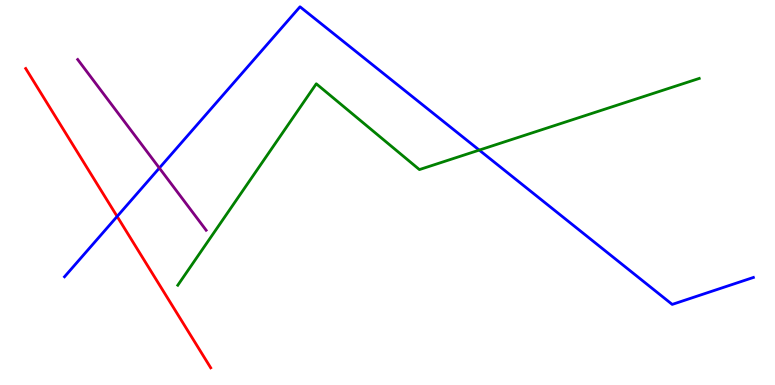[{'lines': ['blue', 'red'], 'intersections': [{'x': 1.51, 'y': 4.38}]}, {'lines': ['green', 'red'], 'intersections': []}, {'lines': ['purple', 'red'], 'intersections': []}, {'lines': ['blue', 'green'], 'intersections': [{'x': 6.18, 'y': 6.1}]}, {'lines': ['blue', 'purple'], 'intersections': [{'x': 2.06, 'y': 5.64}]}, {'lines': ['green', 'purple'], 'intersections': []}]